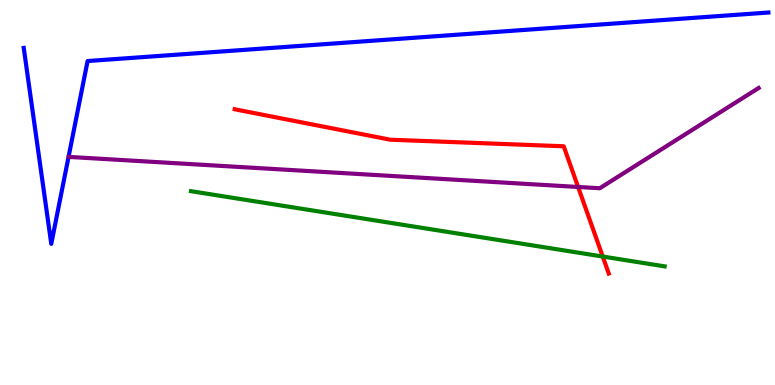[{'lines': ['blue', 'red'], 'intersections': []}, {'lines': ['green', 'red'], 'intersections': [{'x': 7.78, 'y': 3.34}]}, {'lines': ['purple', 'red'], 'intersections': [{'x': 7.46, 'y': 5.14}]}, {'lines': ['blue', 'green'], 'intersections': []}, {'lines': ['blue', 'purple'], 'intersections': []}, {'lines': ['green', 'purple'], 'intersections': []}]